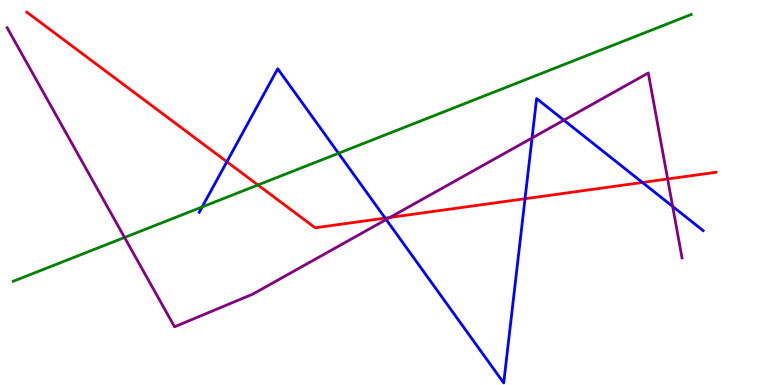[{'lines': ['blue', 'red'], 'intersections': [{'x': 2.93, 'y': 5.8}, {'x': 4.97, 'y': 4.34}, {'x': 6.77, 'y': 4.84}, {'x': 8.29, 'y': 5.26}]}, {'lines': ['green', 'red'], 'intersections': [{'x': 3.33, 'y': 5.2}]}, {'lines': ['purple', 'red'], 'intersections': [{'x': 5.03, 'y': 4.35}, {'x': 8.61, 'y': 5.35}]}, {'lines': ['blue', 'green'], 'intersections': [{'x': 2.61, 'y': 4.63}, {'x': 4.37, 'y': 6.02}]}, {'lines': ['blue', 'purple'], 'intersections': [{'x': 4.98, 'y': 4.3}, {'x': 6.87, 'y': 6.42}, {'x': 7.28, 'y': 6.88}, {'x': 8.68, 'y': 4.64}]}, {'lines': ['green', 'purple'], 'intersections': [{'x': 1.61, 'y': 3.83}]}]